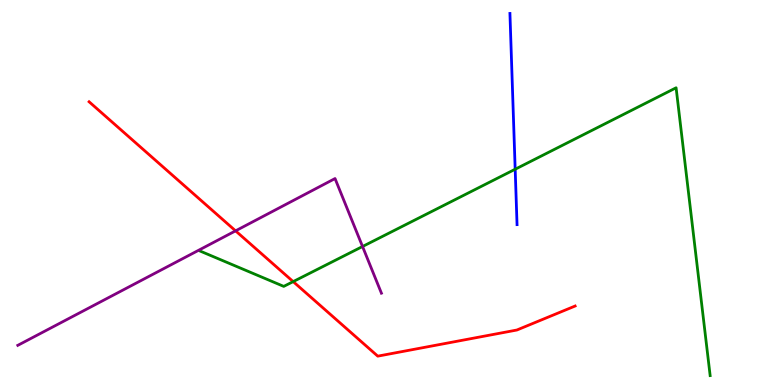[{'lines': ['blue', 'red'], 'intersections': []}, {'lines': ['green', 'red'], 'intersections': [{'x': 3.78, 'y': 2.69}]}, {'lines': ['purple', 'red'], 'intersections': [{'x': 3.04, 'y': 4.0}]}, {'lines': ['blue', 'green'], 'intersections': [{'x': 6.65, 'y': 5.6}]}, {'lines': ['blue', 'purple'], 'intersections': []}, {'lines': ['green', 'purple'], 'intersections': [{'x': 4.68, 'y': 3.6}]}]